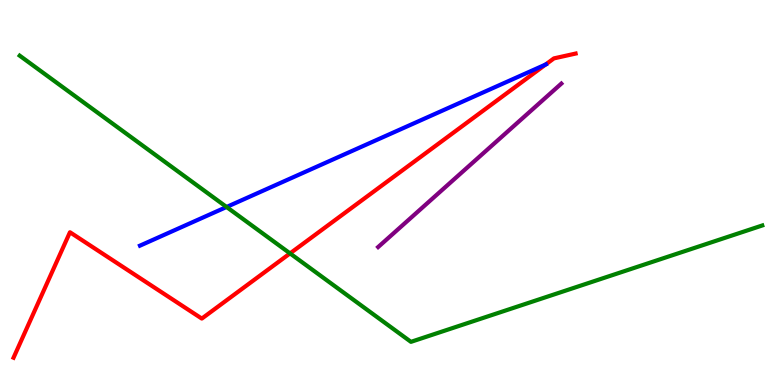[{'lines': ['blue', 'red'], 'intersections': [{'x': 7.04, 'y': 8.32}]}, {'lines': ['green', 'red'], 'intersections': [{'x': 3.74, 'y': 3.42}]}, {'lines': ['purple', 'red'], 'intersections': []}, {'lines': ['blue', 'green'], 'intersections': [{'x': 2.92, 'y': 4.62}]}, {'lines': ['blue', 'purple'], 'intersections': []}, {'lines': ['green', 'purple'], 'intersections': []}]